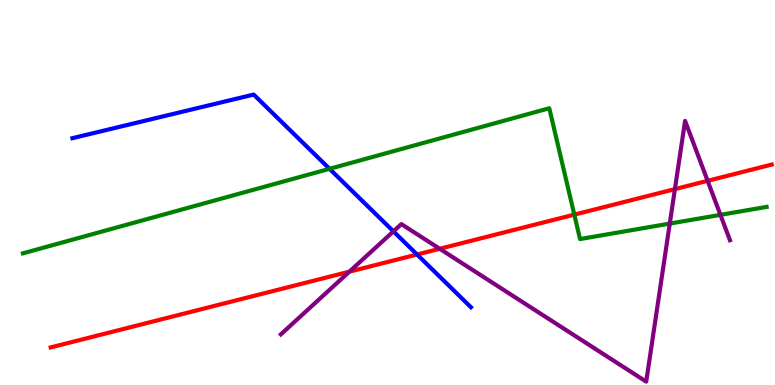[{'lines': ['blue', 'red'], 'intersections': [{'x': 5.38, 'y': 3.39}]}, {'lines': ['green', 'red'], 'intersections': [{'x': 7.41, 'y': 4.43}]}, {'lines': ['purple', 'red'], 'intersections': [{'x': 4.51, 'y': 2.94}, {'x': 5.67, 'y': 3.54}, {'x': 8.71, 'y': 5.09}, {'x': 9.13, 'y': 5.3}]}, {'lines': ['blue', 'green'], 'intersections': [{'x': 4.25, 'y': 5.62}]}, {'lines': ['blue', 'purple'], 'intersections': [{'x': 5.08, 'y': 3.99}]}, {'lines': ['green', 'purple'], 'intersections': [{'x': 8.64, 'y': 4.19}, {'x': 9.3, 'y': 4.42}]}]